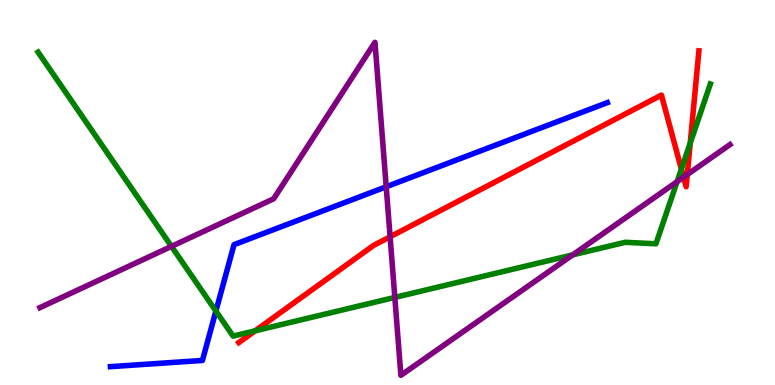[{'lines': ['blue', 'red'], 'intersections': []}, {'lines': ['green', 'red'], 'intersections': [{'x': 3.29, 'y': 1.41}, {'x': 8.79, 'y': 5.61}, {'x': 8.91, 'y': 6.29}]}, {'lines': ['purple', 'red'], 'intersections': [{'x': 5.03, 'y': 3.85}, {'x': 8.82, 'y': 5.4}, {'x': 8.87, 'y': 5.47}]}, {'lines': ['blue', 'green'], 'intersections': [{'x': 2.79, 'y': 1.92}]}, {'lines': ['blue', 'purple'], 'intersections': [{'x': 4.98, 'y': 5.15}]}, {'lines': ['green', 'purple'], 'intersections': [{'x': 2.21, 'y': 3.6}, {'x': 5.09, 'y': 2.27}, {'x': 7.39, 'y': 3.38}, {'x': 8.74, 'y': 5.28}]}]